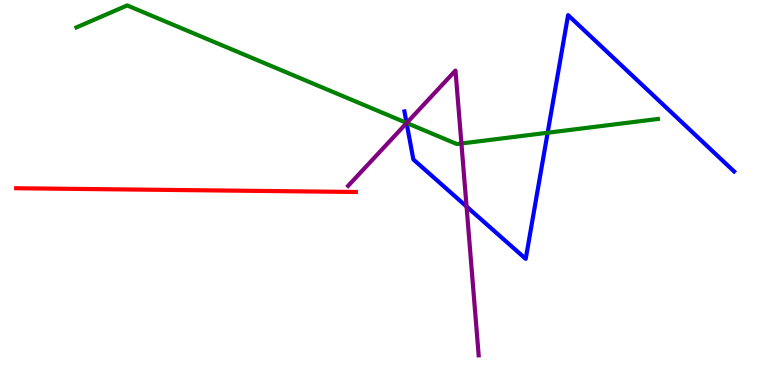[{'lines': ['blue', 'red'], 'intersections': []}, {'lines': ['green', 'red'], 'intersections': []}, {'lines': ['purple', 'red'], 'intersections': []}, {'lines': ['blue', 'green'], 'intersections': [{'x': 5.25, 'y': 6.81}, {'x': 7.07, 'y': 6.55}]}, {'lines': ['blue', 'purple'], 'intersections': [{'x': 5.25, 'y': 6.8}, {'x': 6.02, 'y': 4.64}]}, {'lines': ['green', 'purple'], 'intersections': [{'x': 5.25, 'y': 6.81}, {'x': 5.95, 'y': 6.27}]}]